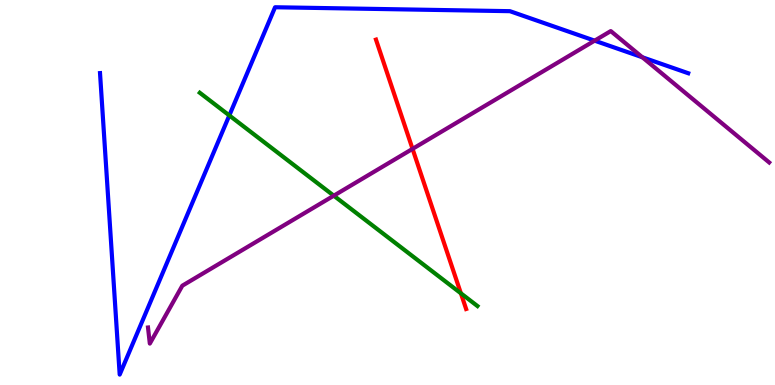[{'lines': ['blue', 'red'], 'intersections': []}, {'lines': ['green', 'red'], 'intersections': [{'x': 5.95, 'y': 2.38}]}, {'lines': ['purple', 'red'], 'intersections': [{'x': 5.32, 'y': 6.13}]}, {'lines': ['blue', 'green'], 'intersections': [{'x': 2.96, 'y': 7.0}]}, {'lines': ['blue', 'purple'], 'intersections': [{'x': 7.67, 'y': 8.94}, {'x': 8.29, 'y': 8.51}]}, {'lines': ['green', 'purple'], 'intersections': [{'x': 4.31, 'y': 4.92}]}]